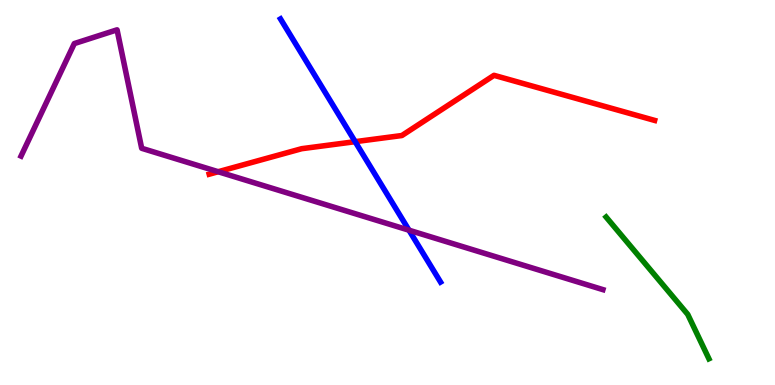[{'lines': ['blue', 'red'], 'intersections': [{'x': 4.58, 'y': 6.32}]}, {'lines': ['green', 'red'], 'intersections': []}, {'lines': ['purple', 'red'], 'intersections': [{'x': 2.82, 'y': 5.54}]}, {'lines': ['blue', 'green'], 'intersections': []}, {'lines': ['blue', 'purple'], 'intersections': [{'x': 5.28, 'y': 4.02}]}, {'lines': ['green', 'purple'], 'intersections': []}]